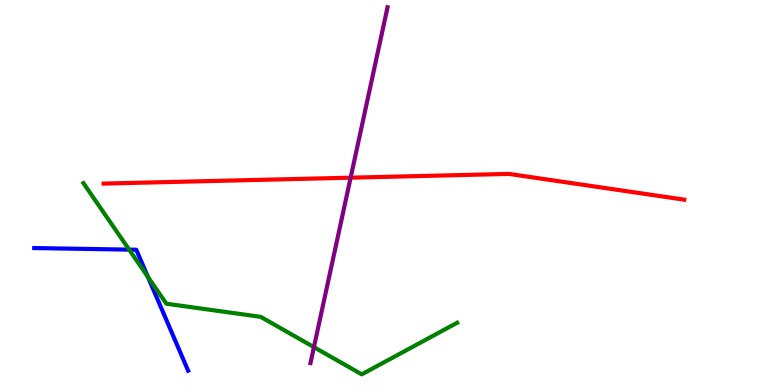[{'lines': ['blue', 'red'], 'intersections': []}, {'lines': ['green', 'red'], 'intersections': []}, {'lines': ['purple', 'red'], 'intersections': [{'x': 4.52, 'y': 5.38}]}, {'lines': ['blue', 'green'], 'intersections': [{'x': 1.67, 'y': 3.52}, {'x': 1.91, 'y': 2.81}]}, {'lines': ['blue', 'purple'], 'intersections': []}, {'lines': ['green', 'purple'], 'intersections': [{'x': 4.05, 'y': 0.983}]}]